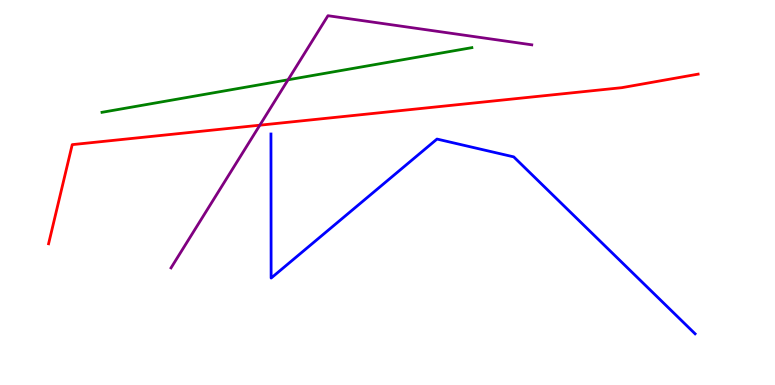[{'lines': ['blue', 'red'], 'intersections': []}, {'lines': ['green', 'red'], 'intersections': []}, {'lines': ['purple', 'red'], 'intersections': [{'x': 3.35, 'y': 6.75}]}, {'lines': ['blue', 'green'], 'intersections': []}, {'lines': ['blue', 'purple'], 'intersections': []}, {'lines': ['green', 'purple'], 'intersections': [{'x': 3.72, 'y': 7.93}]}]